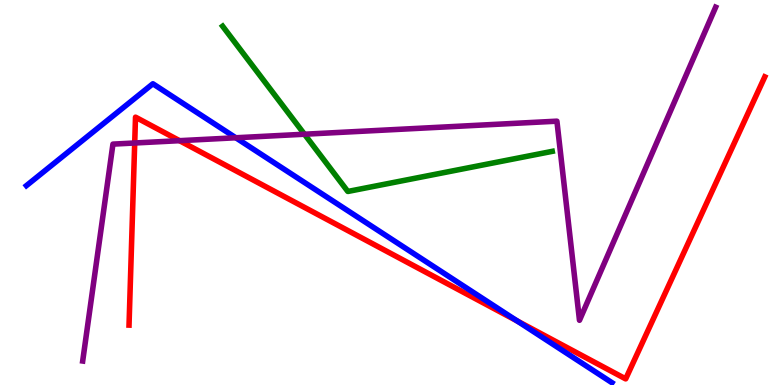[{'lines': ['blue', 'red'], 'intersections': [{'x': 6.67, 'y': 1.67}]}, {'lines': ['green', 'red'], 'intersections': []}, {'lines': ['purple', 'red'], 'intersections': [{'x': 1.74, 'y': 6.29}, {'x': 2.32, 'y': 6.35}]}, {'lines': ['blue', 'green'], 'intersections': []}, {'lines': ['blue', 'purple'], 'intersections': [{'x': 3.04, 'y': 6.42}]}, {'lines': ['green', 'purple'], 'intersections': [{'x': 3.93, 'y': 6.51}]}]